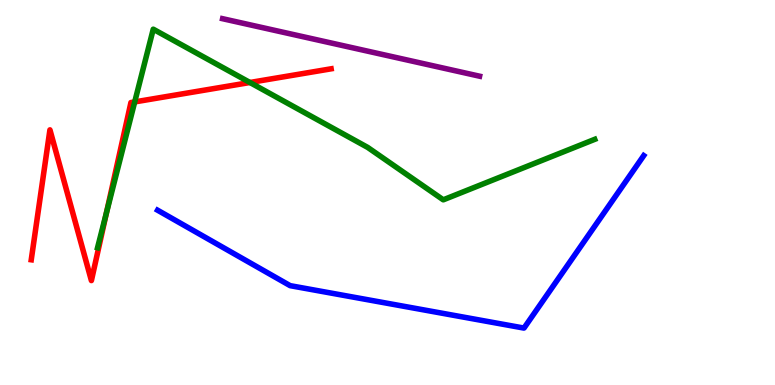[{'lines': ['blue', 'red'], 'intersections': []}, {'lines': ['green', 'red'], 'intersections': [{'x': 1.37, 'y': 4.47}, {'x': 1.74, 'y': 7.35}, {'x': 3.22, 'y': 7.86}]}, {'lines': ['purple', 'red'], 'intersections': []}, {'lines': ['blue', 'green'], 'intersections': []}, {'lines': ['blue', 'purple'], 'intersections': []}, {'lines': ['green', 'purple'], 'intersections': []}]